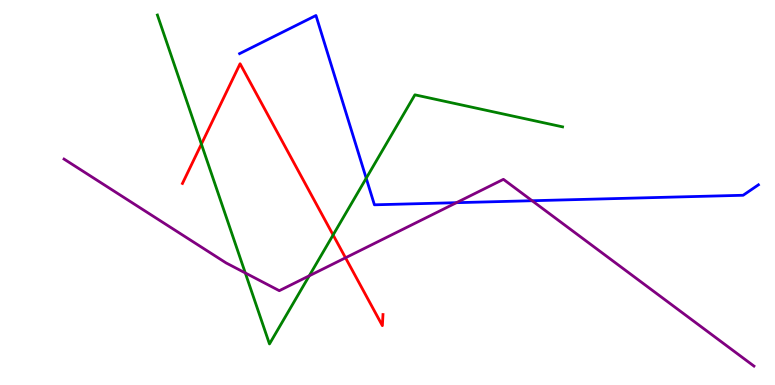[{'lines': ['blue', 'red'], 'intersections': []}, {'lines': ['green', 'red'], 'intersections': [{'x': 2.6, 'y': 6.26}, {'x': 4.3, 'y': 3.9}]}, {'lines': ['purple', 'red'], 'intersections': [{'x': 4.46, 'y': 3.3}]}, {'lines': ['blue', 'green'], 'intersections': [{'x': 4.73, 'y': 5.37}]}, {'lines': ['blue', 'purple'], 'intersections': [{'x': 5.89, 'y': 4.74}, {'x': 6.87, 'y': 4.79}]}, {'lines': ['green', 'purple'], 'intersections': [{'x': 3.16, 'y': 2.91}, {'x': 3.99, 'y': 2.84}]}]